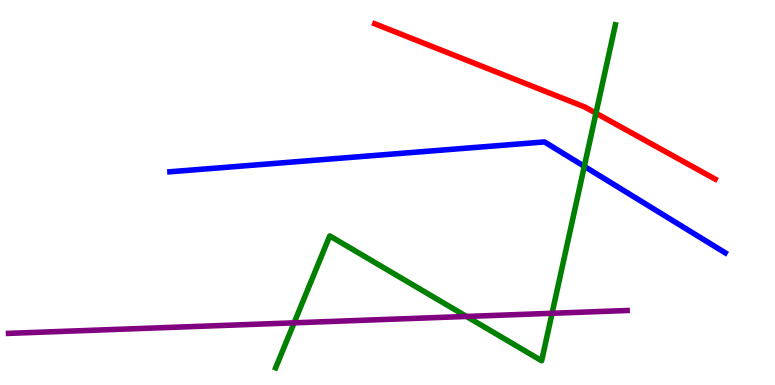[{'lines': ['blue', 'red'], 'intersections': []}, {'lines': ['green', 'red'], 'intersections': [{'x': 7.69, 'y': 7.06}]}, {'lines': ['purple', 'red'], 'intersections': []}, {'lines': ['blue', 'green'], 'intersections': [{'x': 7.54, 'y': 5.68}]}, {'lines': ['blue', 'purple'], 'intersections': []}, {'lines': ['green', 'purple'], 'intersections': [{'x': 3.79, 'y': 1.62}, {'x': 6.02, 'y': 1.78}, {'x': 7.12, 'y': 1.86}]}]